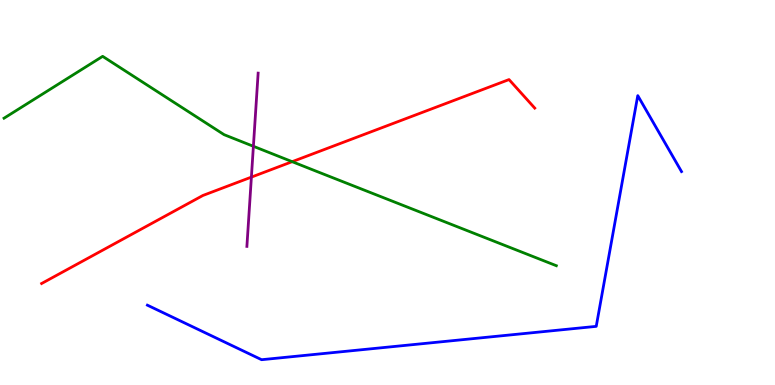[{'lines': ['blue', 'red'], 'intersections': []}, {'lines': ['green', 'red'], 'intersections': [{'x': 3.77, 'y': 5.8}]}, {'lines': ['purple', 'red'], 'intersections': [{'x': 3.24, 'y': 5.4}]}, {'lines': ['blue', 'green'], 'intersections': []}, {'lines': ['blue', 'purple'], 'intersections': []}, {'lines': ['green', 'purple'], 'intersections': [{'x': 3.27, 'y': 6.2}]}]